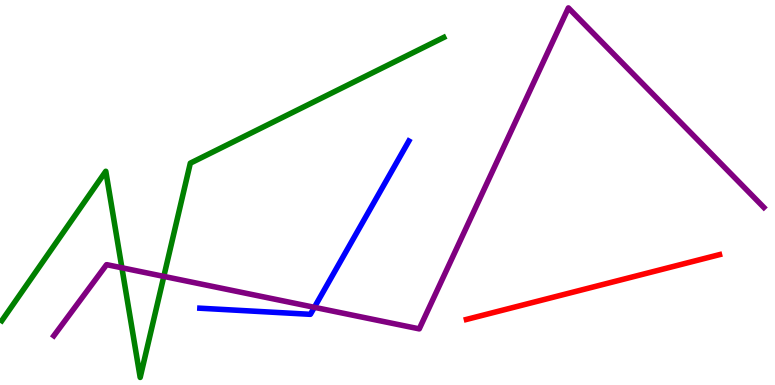[{'lines': ['blue', 'red'], 'intersections': []}, {'lines': ['green', 'red'], 'intersections': []}, {'lines': ['purple', 'red'], 'intersections': []}, {'lines': ['blue', 'green'], 'intersections': []}, {'lines': ['blue', 'purple'], 'intersections': [{'x': 4.06, 'y': 2.02}]}, {'lines': ['green', 'purple'], 'intersections': [{'x': 1.57, 'y': 3.04}, {'x': 2.11, 'y': 2.82}]}]